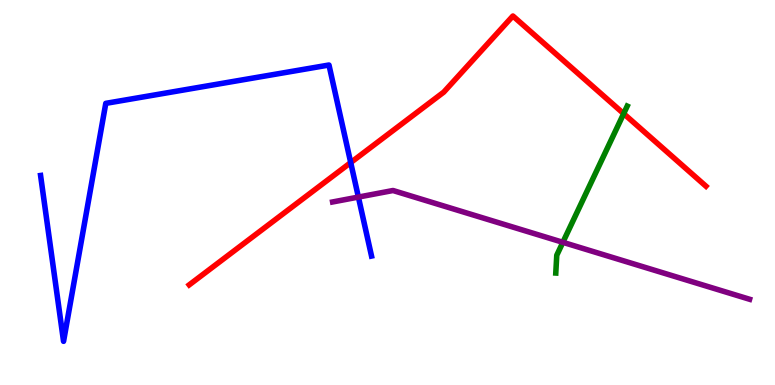[{'lines': ['blue', 'red'], 'intersections': [{'x': 4.53, 'y': 5.78}]}, {'lines': ['green', 'red'], 'intersections': [{'x': 8.05, 'y': 7.05}]}, {'lines': ['purple', 'red'], 'intersections': []}, {'lines': ['blue', 'green'], 'intersections': []}, {'lines': ['blue', 'purple'], 'intersections': [{'x': 4.62, 'y': 4.88}]}, {'lines': ['green', 'purple'], 'intersections': [{'x': 7.26, 'y': 3.71}]}]